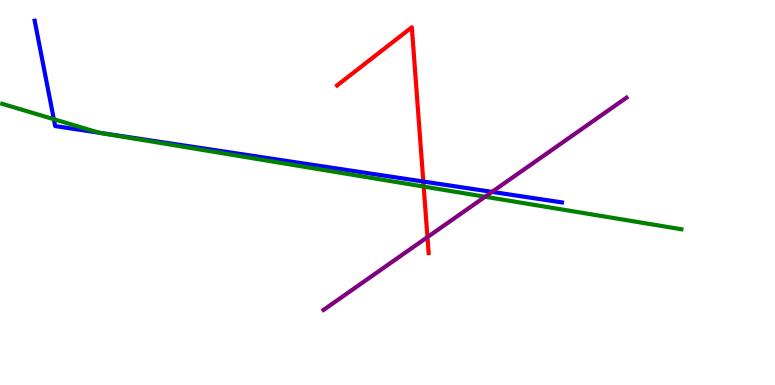[{'lines': ['blue', 'red'], 'intersections': [{'x': 5.46, 'y': 5.28}]}, {'lines': ['green', 'red'], 'intersections': [{'x': 5.47, 'y': 5.15}]}, {'lines': ['purple', 'red'], 'intersections': [{'x': 5.52, 'y': 3.84}]}, {'lines': ['blue', 'green'], 'intersections': [{'x': 0.695, 'y': 6.9}, {'x': 1.28, 'y': 6.55}]}, {'lines': ['blue', 'purple'], 'intersections': [{'x': 6.35, 'y': 5.02}]}, {'lines': ['green', 'purple'], 'intersections': [{'x': 6.26, 'y': 4.89}]}]